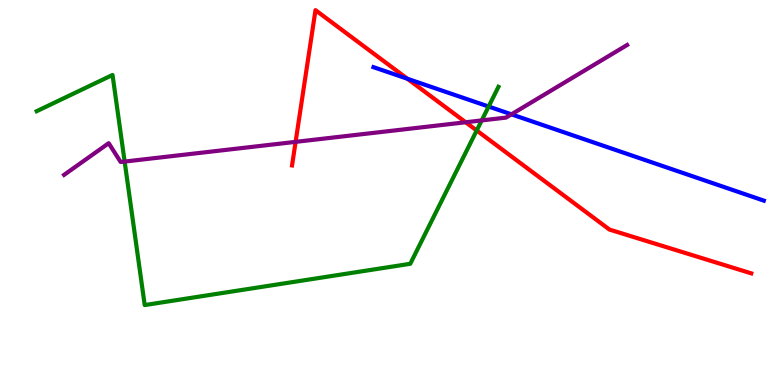[{'lines': ['blue', 'red'], 'intersections': [{'x': 5.26, 'y': 7.95}]}, {'lines': ['green', 'red'], 'intersections': [{'x': 6.15, 'y': 6.61}]}, {'lines': ['purple', 'red'], 'intersections': [{'x': 3.81, 'y': 6.32}, {'x': 6.01, 'y': 6.82}]}, {'lines': ['blue', 'green'], 'intersections': [{'x': 6.3, 'y': 7.23}]}, {'lines': ['blue', 'purple'], 'intersections': [{'x': 6.6, 'y': 7.03}]}, {'lines': ['green', 'purple'], 'intersections': [{'x': 1.61, 'y': 5.8}, {'x': 6.22, 'y': 6.87}]}]